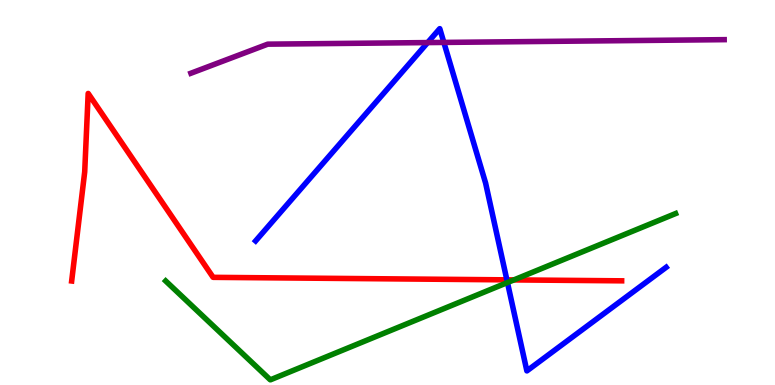[{'lines': ['blue', 'red'], 'intersections': [{'x': 6.54, 'y': 2.73}]}, {'lines': ['green', 'red'], 'intersections': [{'x': 6.63, 'y': 2.73}]}, {'lines': ['purple', 'red'], 'intersections': []}, {'lines': ['blue', 'green'], 'intersections': [{'x': 6.55, 'y': 2.66}]}, {'lines': ['blue', 'purple'], 'intersections': [{'x': 5.52, 'y': 8.89}, {'x': 5.73, 'y': 8.9}]}, {'lines': ['green', 'purple'], 'intersections': []}]